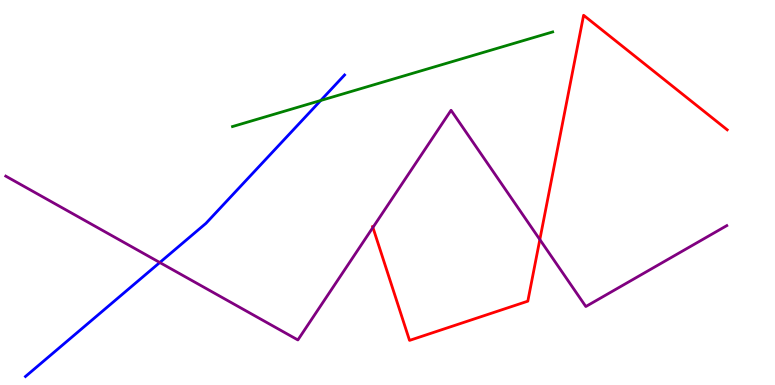[{'lines': ['blue', 'red'], 'intersections': []}, {'lines': ['green', 'red'], 'intersections': []}, {'lines': ['purple', 'red'], 'intersections': [{'x': 4.81, 'y': 4.09}, {'x': 6.97, 'y': 3.78}]}, {'lines': ['blue', 'green'], 'intersections': [{'x': 4.14, 'y': 7.39}]}, {'lines': ['blue', 'purple'], 'intersections': [{'x': 2.06, 'y': 3.18}]}, {'lines': ['green', 'purple'], 'intersections': []}]